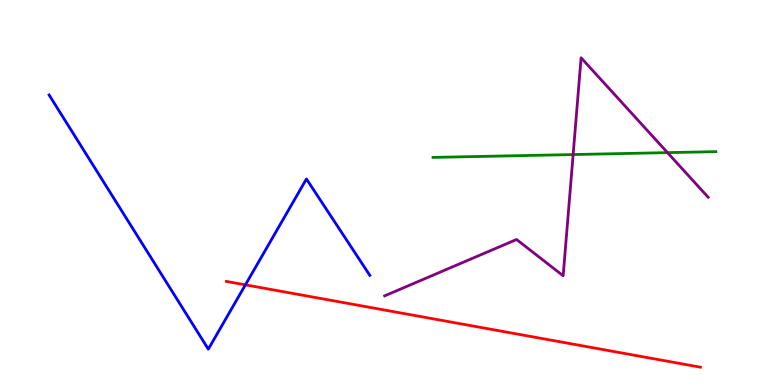[{'lines': ['blue', 'red'], 'intersections': [{'x': 3.17, 'y': 2.6}]}, {'lines': ['green', 'red'], 'intersections': []}, {'lines': ['purple', 'red'], 'intersections': []}, {'lines': ['blue', 'green'], 'intersections': []}, {'lines': ['blue', 'purple'], 'intersections': []}, {'lines': ['green', 'purple'], 'intersections': [{'x': 7.4, 'y': 5.99}, {'x': 8.61, 'y': 6.04}]}]